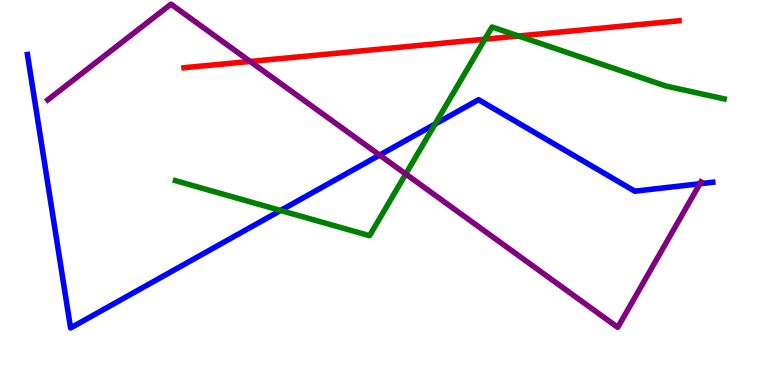[{'lines': ['blue', 'red'], 'intersections': []}, {'lines': ['green', 'red'], 'intersections': [{'x': 6.26, 'y': 8.98}, {'x': 6.69, 'y': 9.06}]}, {'lines': ['purple', 'red'], 'intersections': [{'x': 3.23, 'y': 8.4}]}, {'lines': ['blue', 'green'], 'intersections': [{'x': 3.62, 'y': 4.53}, {'x': 5.61, 'y': 6.78}]}, {'lines': ['blue', 'purple'], 'intersections': [{'x': 4.9, 'y': 5.97}, {'x': 9.03, 'y': 5.23}]}, {'lines': ['green', 'purple'], 'intersections': [{'x': 5.24, 'y': 5.48}]}]